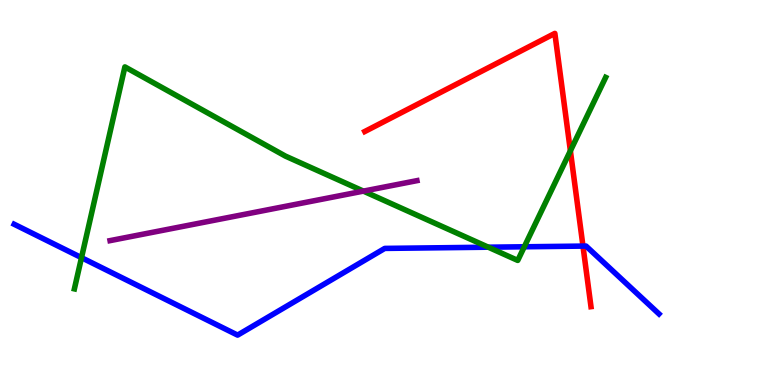[{'lines': ['blue', 'red'], 'intersections': [{'x': 7.52, 'y': 3.61}]}, {'lines': ['green', 'red'], 'intersections': [{'x': 7.36, 'y': 6.08}]}, {'lines': ['purple', 'red'], 'intersections': []}, {'lines': ['blue', 'green'], 'intersections': [{'x': 1.05, 'y': 3.31}, {'x': 6.3, 'y': 3.58}, {'x': 6.77, 'y': 3.59}]}, {'lines': ['blue', 'purple'], 'intersections': []}, {'lines': ['green', 'purple'], 'intersections': [{'x': 4.69, 'y': 5.04}]}]